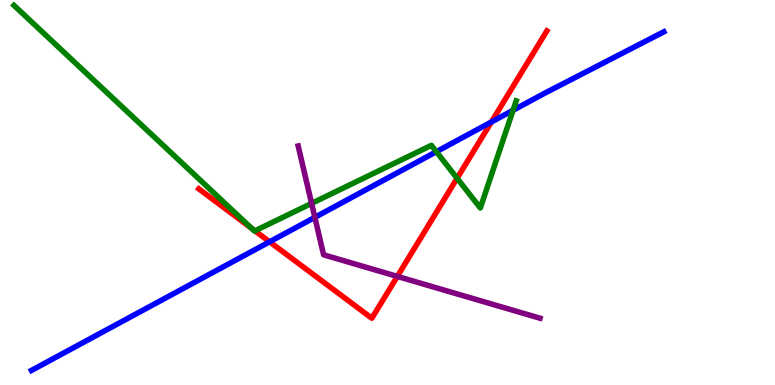[{'lines': ['blue', 'red'], 'intersections': [{'x': 3.48, 'y': 3.72}, {'x': 6.34, 'y': 6.83}]}, {'lines': ['green', 'red'], 'intersections': [{'x': 3.25, 'y': 4.07}, {'x': 3.29, 'y': 4.0}, {'x': 5.9, 'y': 5.37}]}, {'lines': ['purple', 'red'], 'intersections': [{'x': 5.13, 'y': 2.82}]}, {'lines': ['blue', 'green'], 'intersections': [{'x': 5.63, 'y': 6.06}, {'x': 6.62, 'y': 7.14}]}, {'lines': ['blue', 'purple'], 'intersections': [{'x': 4.06, 'y': 4.35}]}, {'lines': ['green', 'purple'], 'intersections': [{'x': 4.02, 'y': 4.72}]}]